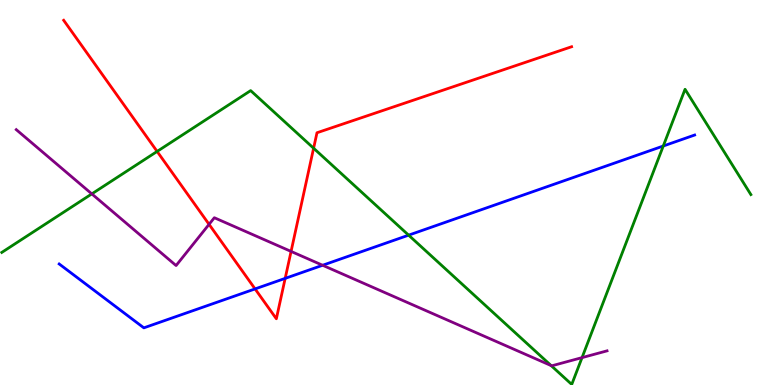[{'lines': ['blue', 'red'], 'intersections': [{'x': 3.29, 'y': 2.5}, {'x': 3.68, 'y': 2.77}]}, {'lines': ['green', 'red'], 'intersections': [{'x': 2.03, 'y': 6.07}, {'x': 4.05, 'y': 6.15}]}, {'lines': ['purple', 'red'], 'intersections': [{'x': 2.7, 'y': 4.17}, {'x': 3.76, 'y': 3.47}]}, {'lines': ['blue', 'green'], 'intersections': [{'x': 5.27, 'y': 3.89}, {'x': 8.56, 'y': 6.21}]}, {'lines': ['blue', 'purple'], 'intersections': [{'x': 4.16, 'y': 3.11}]}, {'lines': ['green', 'purple'], 'intersections': [{'x': 1.18, 'y': 4.96}, {'x': 7.11, 'y': 0.504}, {'x': 7.51, 'y': 0.711}]}]